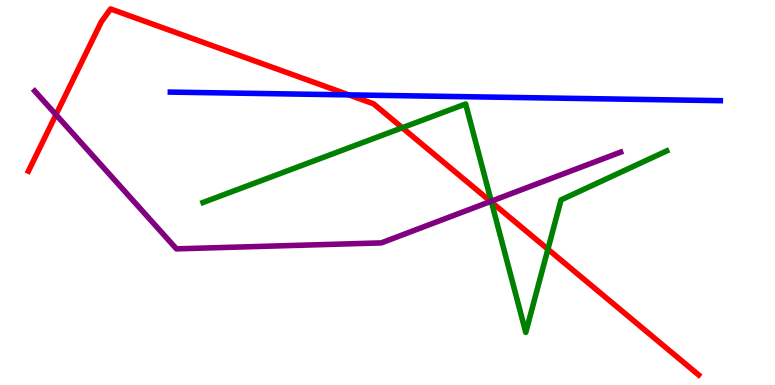[{'lines': ['blue', 'red'], 'intersections': [{'x': 4.5, 'y': 7.54}]}, {'lines': ['green', 'red'], 'intersections': [{'x': 5.19, 'y': 6.68}, {'x': 6.34, 'y': 4.75}, {'x': 7.07, 'y': 3.53}]}, {'lines': ['purple', 'red'], 'intersections': [{'x': 0.722, 'y': 7.02}, {'x': 6.33, 'y': 4.77}]}, {'lines': ['blue', 'green'], 'intersections': []}, {'lines': ['blue', 'purple'], 'intersections': []}, {'lines': ['green', 'purple'], 'intersections': [{'x': 6.34, 'y': 4.77}]}]